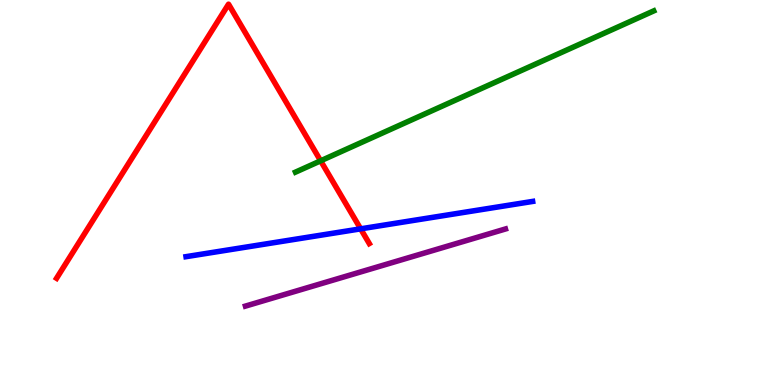[{'lines': ['blue', 'red'], 'intersections': [{'x': 4.65, 'y': 4.06}]}, {'lines': ['green', 'red'], 'intersections': [{'x': 4.14, 'y': 5.82}]}, {'lines': ['purple', 'red'], 'intersections': []}, {'lines': ['blue', 'green'], 'intersections': []}, {'lines': ['blue', 'purple'], 'intersections': []}, {'lines': ['green', 'purple'], 'intersections': []}]